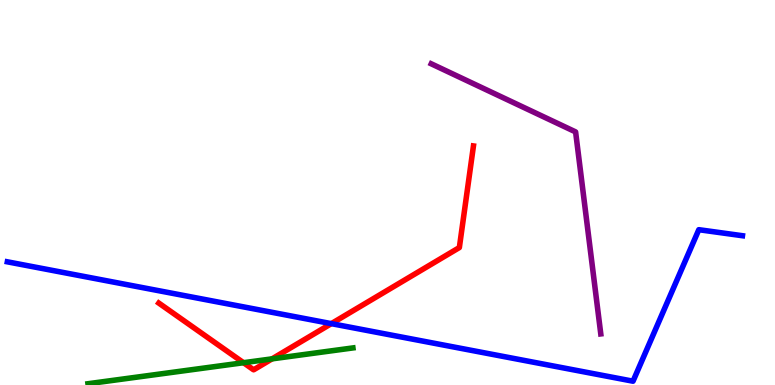[{'lines': ['blue', 'red'], 'intersections': [{'x': 4.28, 'y': 1.59}]}, {'lines': ['green', 'red'], 'intersections': [{'x': 3.14, 'y': 0.579}, {'x': 3.51, 'y': 0.679}]}, {'lines': ['purple', 'red'], 'intersections': []}, {'lines': ['blue', 'green'], 'intersections': []}, {'lines': ['blue', 'purple'], 'intersections': []}, {'lines': ['green', 'purple'], 'intersections': []}]